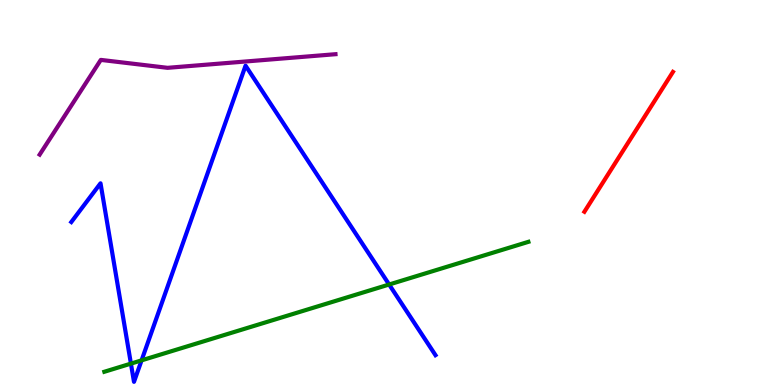[{'lines': ['blue', 'red'], 'intersections': []}, {'lines': ['green', 'red'], 'intersections': []}, {'lines': ['purple', 'red'], 'intersections': []}, {'lines': ['blue', 'green'], 'intersections': [{'x': 1.69, 'y': 0.555}, {'x': 1.83, 'y': 0.64}, {'x': 5.02, 'y': 2.61}]}, {'lines': ['blue', 'purple'], 'intersections': []}, {'lines': ['green', 'purple'], 'intersections': []}]